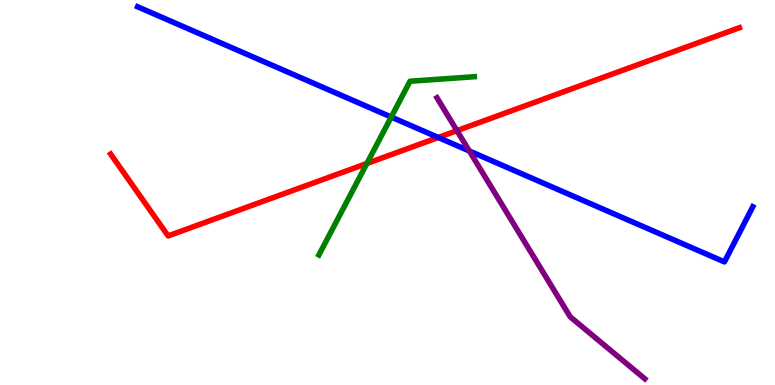[{'lines': ['blue', 'red'], 'intersections': [{'x': 5.65, 'y': 6.43}]}, {'lines': ['green', 'red'], 'intersections': [{'x': 4.73, 'y': 5.75}]}, {'lines': ['purple', 'red'], 'intersections': [{'x': 5.9, 'y': 6.61}]}, {'lines': ['blue', 'green'], 'intersections': [{'x': 5.05, 'y': 6.96}]}, {'lines': ['blue', 'purple'], 'intersections': [{'x': 6.06, 'y': 6.08}]}, {'lines': ['green', 'purple'], 'intersections': []}]